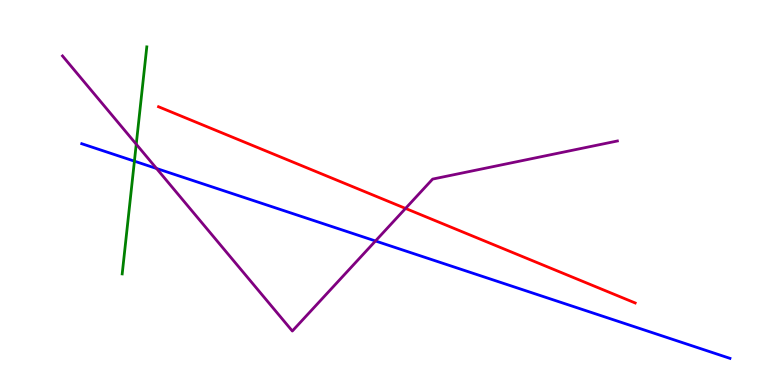[{'lines': ['blue', 'red'], 'intersections': []}, {'lines': ['green', 'red'], 'intersections': []}, {'lines': ['purple', 'red'], 'intersections': [{'x': 5.23, 'y': 4.59}]}, {'lines': ['blue', 'green'], 'intersections': [{'x': 1.73, 'y': 5.81}]}, {'lines': ['blue', 'purple'], 'intersections': [{'x': 2.02, 'y': 5.62}, {'x': 4.84, 'y': 3.74}]}, {'lines': ['green', 'purple'], 'intersections': [{'x': 1.76, 'y': 6.25}]}]